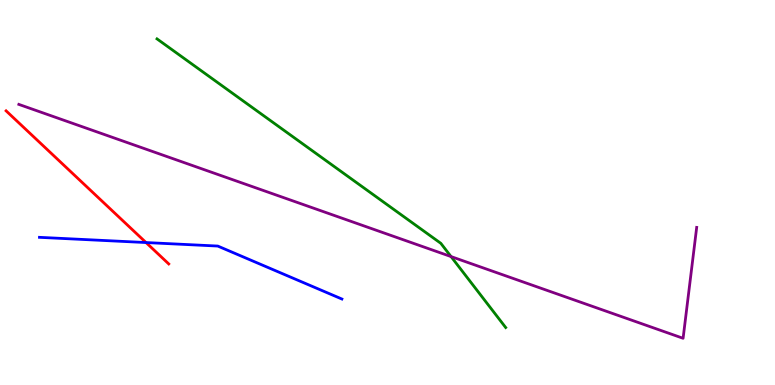[{'lines': ['blue', 'red'], 'intersections': [{'x': 1.88, 'y': 3.7}]}, {'lines': ['green', 'red'], 'intersections': []}, {'lines': ['purple', 'red'], 'intersections': []}, {'lines': ['blue', 'green'], 'intersections': []}, {'lines': ['blue', 'purple'], 'intersections': []}, {'lines': ['green', 'purple'], 'intersections': [{'x': 5.82, 'y': 3.34}]}]